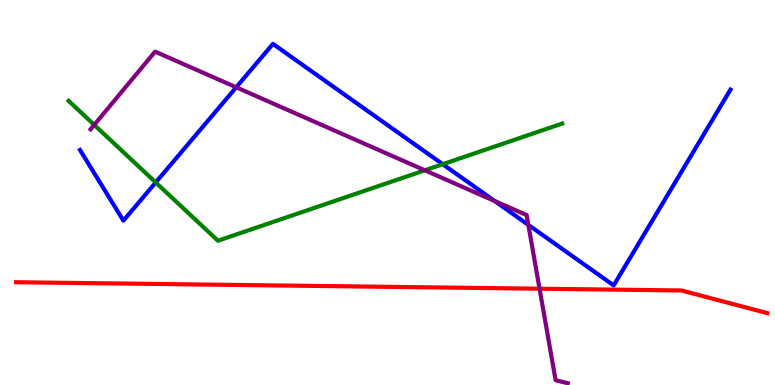[{'lines': ['blue', 'red'], 'intersections': []}, {'lines': ['green', 'red'], 'intersections': []}, {'lines': ['purple', 'red'], 'intersections': [{'x': 6.96, 'y': 2.5}]}, {'lines': ['blue', 'green'], 'intersections': [{'x': 2.01, 'y': 5.26}, {'x': 5.71, 'y': 5.73}]}, {'lines': ['blue', 'purple'], 'intersections': [{'x': 3.05, 'y': 7.73}, {'x': 6.38, 'y': 4.78}, {'x': 6.82, 'y': 4.16}]}, {'lines': ['green', 'purple'], 'intersections': [{'x': 1.22, 'y': 6.76}, {'x': 5.48, 'y': 5.58}]}]